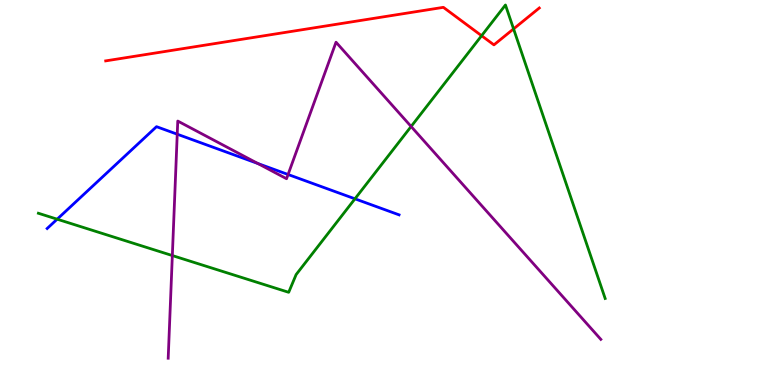[{'lines': ['blue', 'red'], 'intersections': []}, {'lines': ['green', 'red'], 'intersections': [{'x': 6.21, 'y': 9.07}, {'x': 6.63, 'y': 9.25}]}, {'lines': ['purple', 'red'], 'intersections': []}, {'lines': ['blue', 'green'], 'intersections': [{'x': 0.738, 'y': 4.31}, {'x': 4.58, 'y': 4.84}]}, {'lines': ['blue', 'purple'], 'intersections': [{'x': 2.29, 'y': 6.51}, {'x': 3.33, 'y': 5.75}, {'x': 3.72, 'y': 5.47}]}, {'lines': ['green', 'purple'], 'intersections': [{'x': 2.22, 'y': 3.36}, {'x': 5.3, 'y': 6.71}]}]